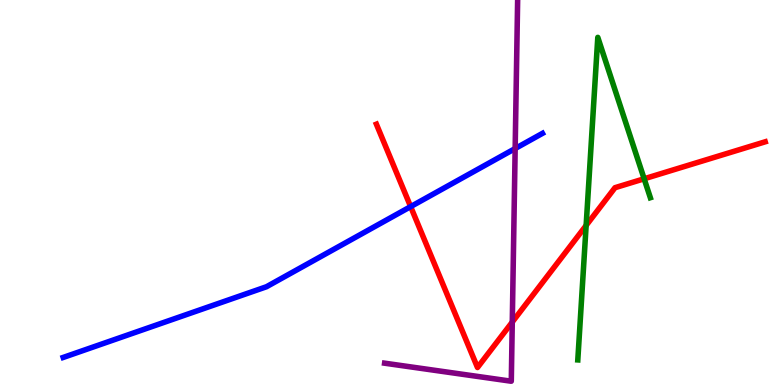[{'lines': ['blue', 'red'], 'intersections': [{'x': 5.3, 'y': 4.63}]}, {'lines': ['green', 'red'], 'intersections': [{'x': 7.56, 'y': 4.14}, {'x': 8.31, 'y': 5.36}]}, {'lines': ['purple', 'red'], 'intersections': [{'x': 6.61, 'y': 1.64}]}, {'lines': ['blue', 'green'], 'intersections': []}, {'lines': ['blue', 'purple'], 'intersections': [{'x': 6.65, 'y': 6.14}]}, {'lines': ['green', 'purple'], 'intersections': []}]